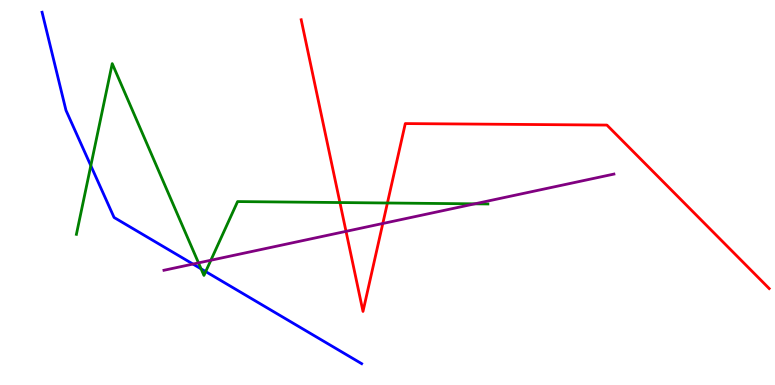[{'lines': ['blue', 'red'], 'intersections': []}, {'lines': ['green', 'red'], 'intersections': [{'x': 4.39, 'y': 4.74}, {'x': 5.0, 'y': 4.73}]}, {'lines': ['purple', 'red'], 'intersections': [{'x': 4.46, 'y': 3.99}, {'x': 4.94, 'y': 4.2}]}, {'lines': ['blue', 'green'], 'intersections': [{'x': 1.17, 'y': 5.7}, {'x': 2.59, 'y': 3.02}, {'x': 2.65, 'y': 2.95}]}, {'lines': ['blue', 'purple'], 'intersections': [{'x': 2.49, 'y': 3.14}]}, {'lines': ['green', 'purple'], 'intersections': [{'x': 2.56, 'y': 3.17}, {'x': 2.72, 'y': 3.24}, {'x': 6.13, 'y': 4.71}]}]